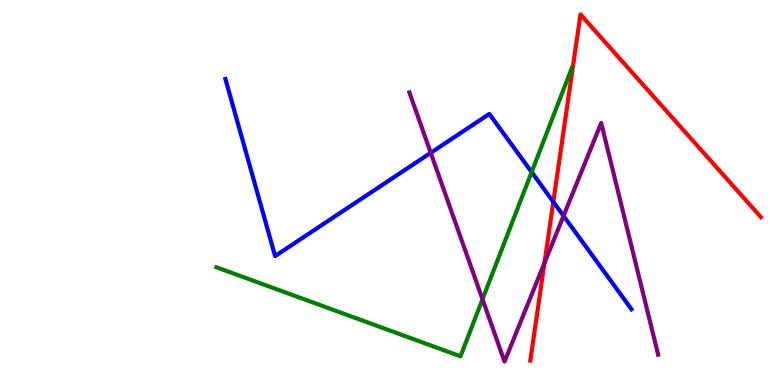[{'lines': ['blue', 'red'], 'intersections': [{'x': 7.14, 'y': 4.76}]}, {'lines': ['green', 'red'], 'intersections': []}, {'lines': ['purple', 'red'], 'intersections': [{'x': 7.03, 'y': 3.17}]}, {'lines': ['blue', 'green'], 'intersections': [{'x': 6.86, 'y': 5.53}]}, {'lines': ['blue', 'purple'], 'intersections': [{'x': 5.56, 'y': 6.03}, {'x': 7.27, 'y': 4.39}]}, {'lines': ['green', 'purple'], 'intersections': [{'x': 6.23, 'y': 2.23}]}]